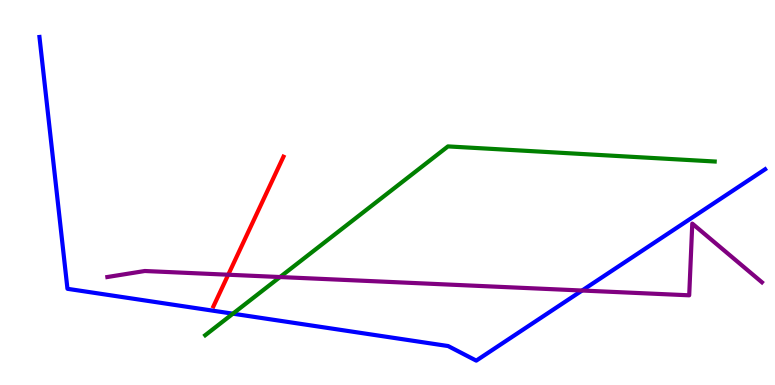[{'lines': ['blue', 'red'], 'intersections': []}, {'lines': ['green', 'red'], 'intersections': []}, {'lines': ['purple', 'red'], 'intersections': [{'x': 2.94, 'y': 2.86}]}, {'lines': ['blue', 'green'], 'intersections': [{'x': 3.01, 'y': 1.85}]}, {'lines': ['blue', 'purple'], 'intersections': [{'x': 7.51, 'y': 2.45}]}, {'lines': ['green', 'purple'], 'intersections': [{'x': 3.61, 'y': 2.8}]}]